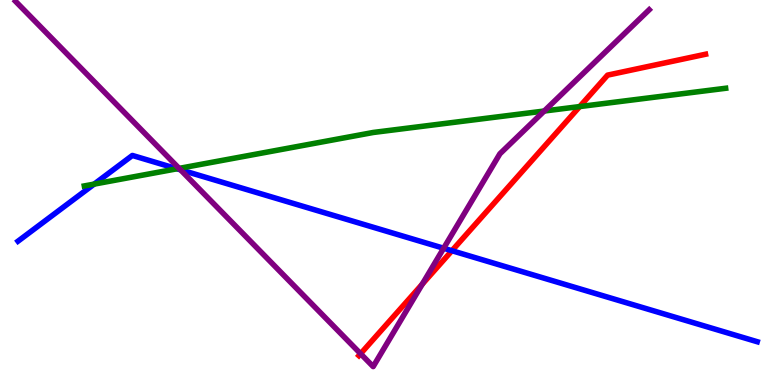[{'lines': ['blue', 'red'], 'intersections': [{'x': 5.83, 'y': 3.49}]}, {'lines': ['green', 'red'], 'intersections': [{'x': 7.48, 'y': 7.23}]}, {'lines': ['purple', 'red'], 'intersections': [{'x': 4.65, 'y': 0.812}, {'x': 5.45, 'y': 2.62}]}, {'lines': ['blue', 'green'], 'intersections': [{'x': 1.22, 'y': 5.22}, {'x': 2.28, 'y': 5.62}]}, {'lines': ['blue', 'purple'], 'intersections': [{'x': 2.33, 'y': 5.59}, {'x': 5.72, 'y': 3.55}]}, {'lines': ['green', 'purple'], 'intersections': [{'x': 2.31, 'y': 5.63}, {'x': 7.02, 'y': 7.12}]}]